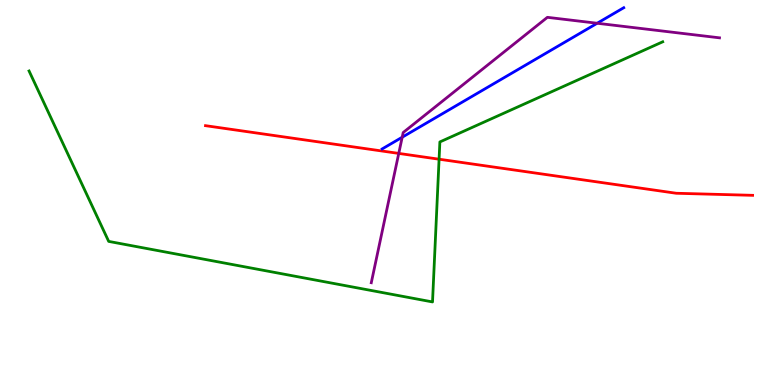[{'lines': ['blue', 'red'], 'intersections': []}, {'lines': ['green', 'red'], 'intersections': [{'x': 5.67, 'y': 5.86}]}, {'lines': ['purple', 'red'], 'intersections': [{'x': 5.15, 'y': 6.02}]}, {'lines': ['blue', 'green'], 'intersections': []}, {'lines': ['blue', 'purple'], 'intersections': [{'x': 5.19, 'y': 6.44}, {'x': 7.71, 'y': 9.4}]}, {'lines': ['green', 'purple'], 'intersections': []}]